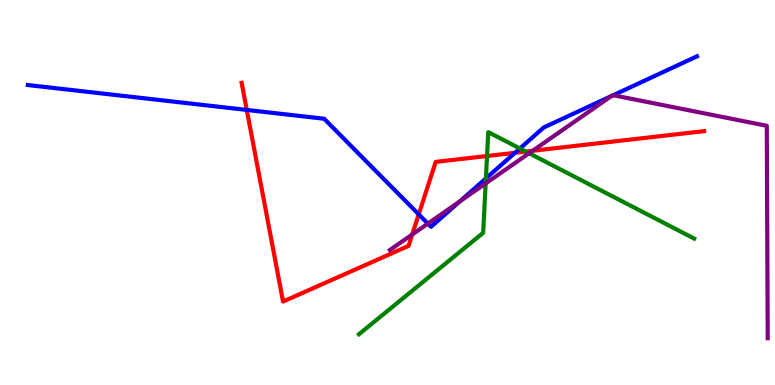[{'lines': ['blue', 'red'], 'intersections': [{'x': 3.18, 'y': 7.14}, {'x': 5.4, 'y': 4.43}, {'x': 6.65, 'y': 6.03}]}, {'lines': ['green', 'red'], 'intersections': [{'x': 6.28, 'y': 5.95}, {'x': 6.79, 'y': 6.06}]}, {'lines': ['purple', 'red'], 'intersections': [{'x': 5.32, 'y': 3.91}, {'x': 6.87, 'y': 6.08}]}, {'lines': ['blue', 'green'], 'intersections': [{'x': 6.27, 'y': 5.37}, {'x': 6.71, 'y': 6.14}]}, {'lines': ['blue', 'purple'], 'intersections': [{'x': 5.52, 'y': 4.19}, {'x': 5.93, 'y': 4.77}, {'x': 7.89, 'y': 7.5}, {'x': 7.91, 'y': 7.53}]}, {'lines': ['green', 'purple'], 'intersections': [{'x': 6.27, 'y': 5.24}, {'x': 6.83, 'y': 6.02}]}]